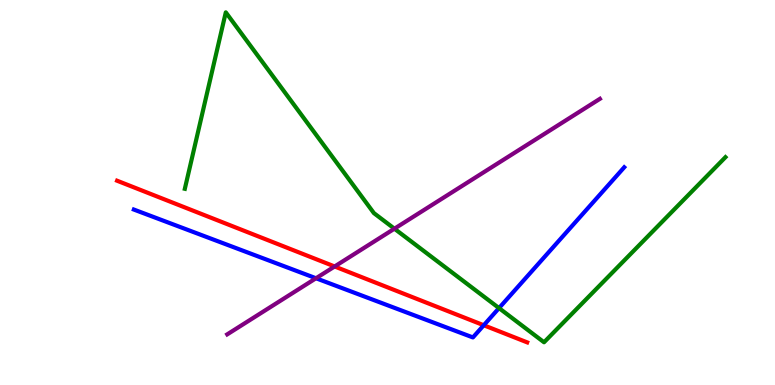[{'lines': ['blue', 'red'], 'intersections': [{'x': 6.24, 'y': 1.55}]}, {'lines': ['green', 'red'], 'intersections': []}, {'lines': ['purple', 'red'], 'intersections': [{'x': 4.32, 'y': 3.08}]}, {'lines': ['blue', 'green'], 'intersections': [{'x': 6.44, 'y': 2.0}]}, {'lines': ['blue', 'purple'], 'intersections': [{'x': 4.08, 'y': 2.77}]}, {'lines': ['green', 'purple'], 'intersections': [{'x': 5.09, 'y': 4.06}]}]